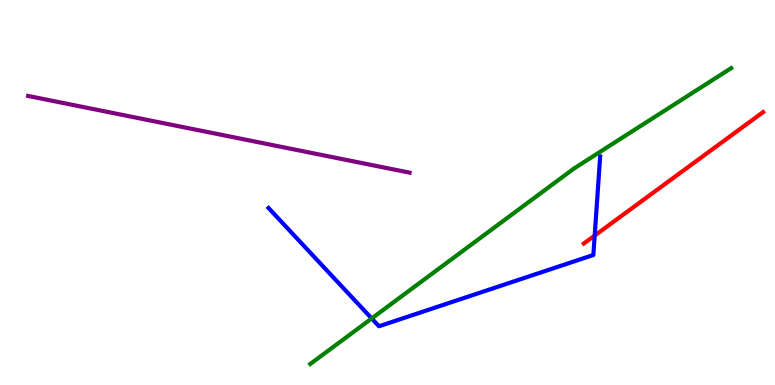[{'lines': ['blue', 'red'], 'intersections': [{'x': 7.67, 'y': 3.88}]}, {'lines': ['green', 'red'], 'intersections': []}, {'lines': ['purple', 'red'], 'intersections': []}, {'lines': ['blue', 'green'], 'intersections': [{'x': 4.8, 'y': 1.73}]}, {'lines': ['blue', 'purple'], 'intersections': []}, {'lines': ['green', 'purple'], 'intersections': []}]